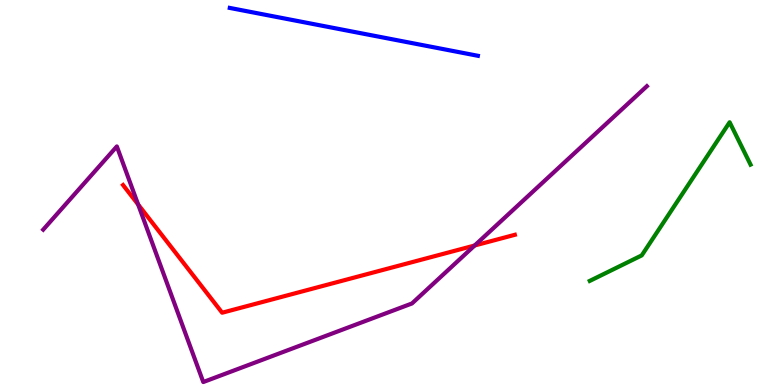[{'lines': ['blue', 'red'], 'intersections': []}, {'lines': ['green', 'red'], 'intersections': []}, {'lines': ['purple', 'red'], 'intersections': [{'x': 1.78, 'y': 4.69}, {'x': 6.12, 'y': 3.62}]}, {'lines': ['blue', 'green'], 'intersections': []}, {'lines': ['blue', 'purple'], 'intersections': []}, {'lines': ['green', 'purple'], 'intersections': []}]